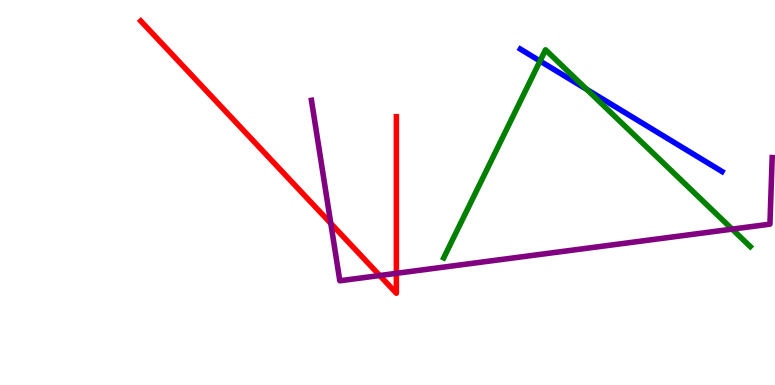[{'lines': ['blue', 'red'], 'intersections': []}, {'lines': ['green', 'red'], 'intersections': []}, {'lines': ['purple', 'red'], 'intersections': [{'x': 4.27, 'y': 4.2}, {'x': 4.9, 'y': 2.84}, {'x': 5.11, 'y': 2.9}]}, {'lines': ['blue', 'green'], 'intersections': [{'x': 6.97, 'y': 8.42}, {'x': 7.57, 'y': 7.68}]}, {'lines': ['blue', 'purple'], 'intersections': []}, {'lines': ['green', 'purple'], 'intersections': [{'x': 9.45, 'y': 4.05}]}]